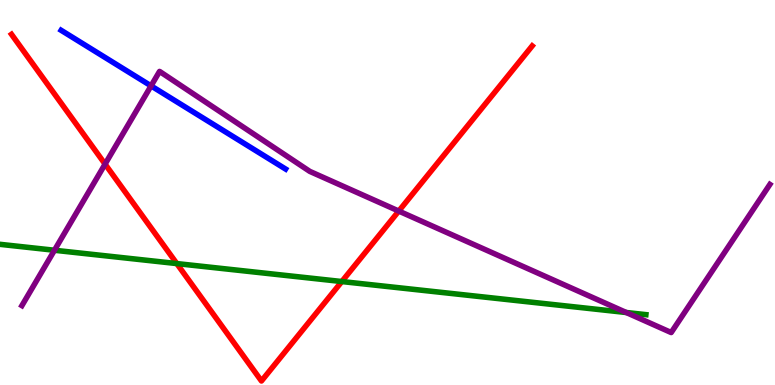[{'lines': ['blue', 'red'], 'intersections': []}, {'lines': ['green', 'red'], 'intersections': [{'x': 2.28, 'y': 3.15}, {'x': 4.41, 'y': 2.69}]}, {'lines': ['purple', 'red'], 'intersections': [{'x': 1.36, 'y': 5.74}, {'x': 5.15, 'y': 4.52}]}, {'lines': ['blue', 'green'], 'intersections': []}, {'lines': ['blue', 'purple'], 'intersections': [{'x': 1.95, 'y': 7.77}]}, {'lines': ['green', 'purple'], 'intersections': [{'x': 0.703, 'y': 3.5}, {'x': 8.08, 'y': 1.88}]}]